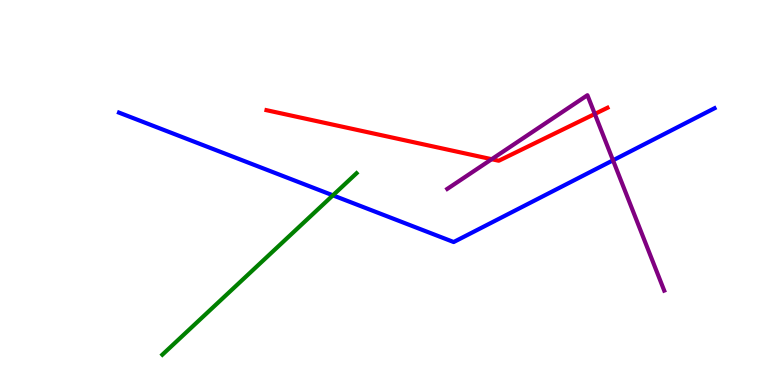[{'lines': ['blue', 'red'], 'intersections': []}, {'lines': ['green', 'red'], 'intersections': []}, {'lines': ['purple', 'red'], 'intersections': [{'x': 6.34, 'y': 5.86}, {'x': 7.67, 'y': 7.04}]}, {'lines': ['blue', 'green'], 'intersections': [{'x': 4.3, 'y': 4.93}]}, {'lines': ['blue', 'purple'], 'intersections': [{'x': 7.91, 'y': 5.84}]}, {'lines': ['green', 'purple'], 'intersections': []}]